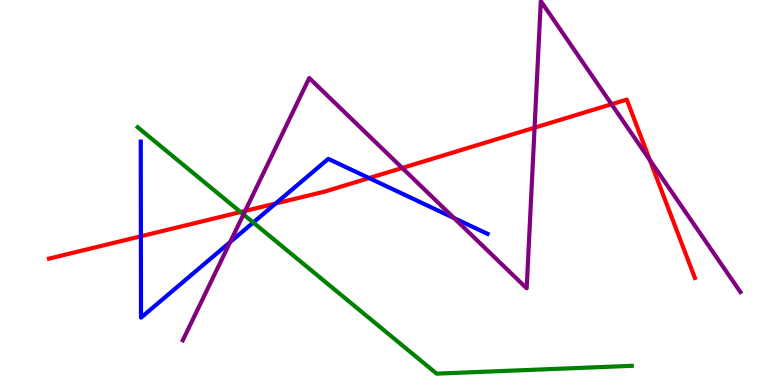[{'lines': ['blue', 'red'], 'intersections': [{'x': 1.82, 'y': 3.86}, {'x': 3.56, 'y': 4.71}, {'x': 4.76, 'y': 5.37}]}, {'lines': ['green', 'red'], 'intersections': [{'x': 3.1, 'y': 4.49}]}, {'lines': ['purple', 'red'], 'intersections': [{'x': 3.16, 'y': 4.52}, {'x': 5.19, 'y': 5.64}, {'x': 6.9, 'y': 6.68}, {'x': 7.89, 'y': 7.29}, {'x': 8.39, 'y': 5.84}]}, {'lines': ['blue', 'green'], 'intersections': [{'x': 3.27, 'y': 4.22}]}, {'lines': ['blue', 'purple'], 'intersections': [{'x': 2.97, 'y': 3.71}, {'x': 5.86, 'y': 4.34}]}, {'lines': ['green', 'purple'], 'intersections': [{'x': 3.14, 'y': 4.43}]}]